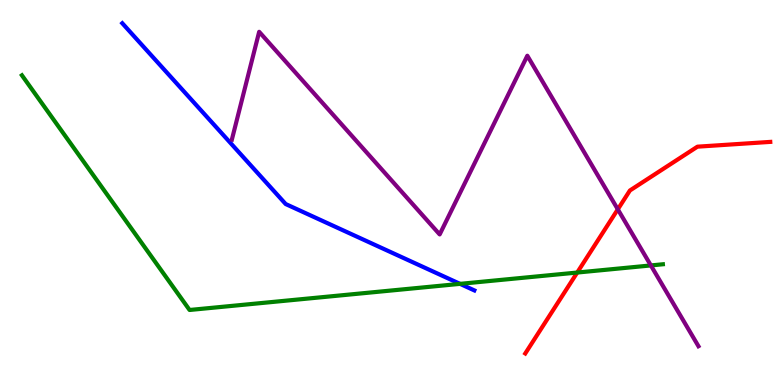[{'lines': ['blue', 'red'], 'intersections': []}, {'lines': ['green', 'red'], 'intersections': [{'x': 7.45, 'y': 2.92}]}, {'lines': ['purple', 'red'], 'intersections': [{'x': 7.97, 'y': 4.56}]}, {'lines': ['blue', 'green'], 'intersections': [{'x': 5.94, 'y': 2.63}]}, {'lines': ['blue', 'purple'], 'intersections': []}, {'lines': ['green', 'purple'], 'intersections': [{'x': 8.4, 'y': 3.11}]}]